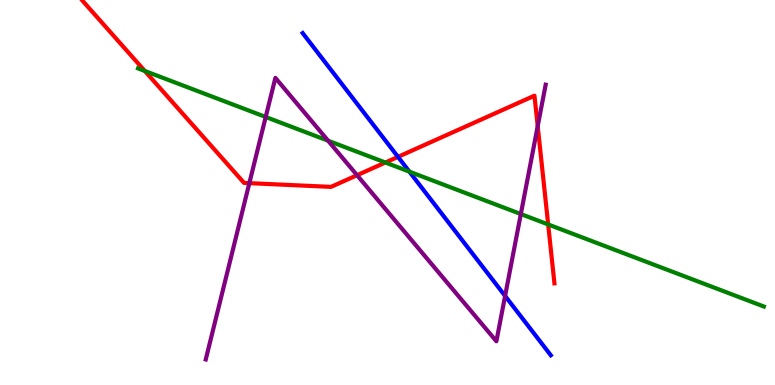[{'lines': ['blue', 'red'], 'intersections': [{'x': 5.14, 'y': 5.93}]}, {'lines': ['green', 'red'], 'intersections': [{'x': 1.87, 'y': 8.16}, {'x': 4.97, 'y': 5.78}, {'x': 7.07, 'y': 4.17}]}, {'lines': ['purple', 'red'], 'intersections': [{'x': 3.22, 'y': 5.24}, {'x': 4.61, 'y': 5.45}, {'x': 6.94, 'y': 6.72}]}, {'lines': ['blue', 'green'], 'intersections': [{'x': 5.28, 'y': 5.54}]}, {'lines': ['blue', 'purple'], 'intersections': [{'x': 6.52, 'y': 2.31}]}, {'lines': ['green', 'purple'], 'intersections': [{'x': 3.43, 'y': 6.96}, {'x': 4.23, 'y': 6.34}, {'x': 6.72, 'y': 4.44}]}]